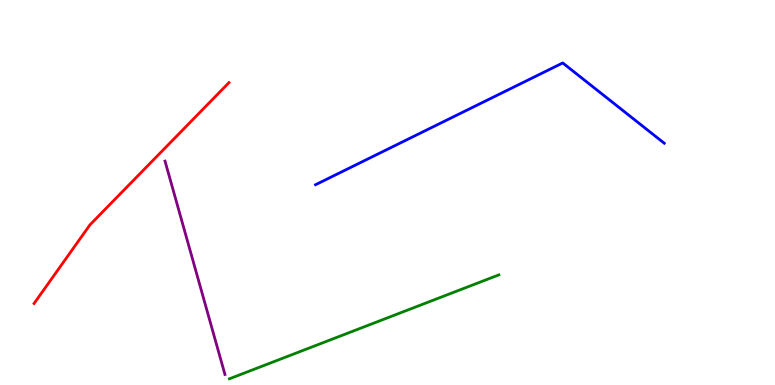[{'lines': ['blue', 'red'], 'intersections': []}, {'lines': ['green', 'red'], 'intersections': []}, {'lines': ['purple', 'red'], 'intersections': []}, {'lines': ['blue', 'green'], 'intersections': []}, {'lines': ['blue', 'purple'], 'intersections': []}, {'lines': ['green', 'purple'], 'intersections': []}]